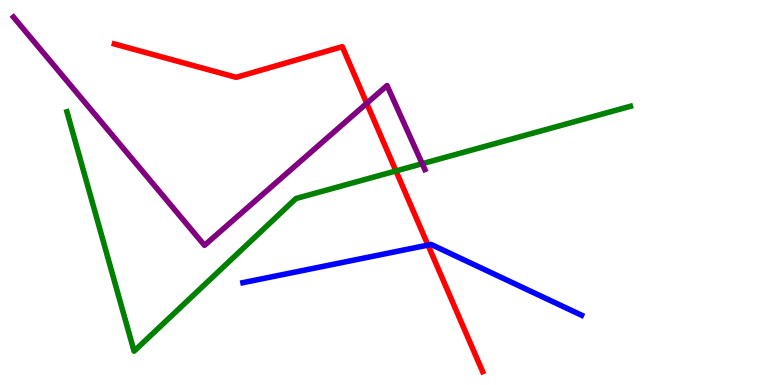[{'lines': ['blue', 'red'], 'intersections': [{'x': 5.52, 'y': 3.63}]}, {'lines': ['green', 'red'], 'intersections': [{'x': 5.11, 'y': 5.56}]}, {'lines': ['purple', 'red'], 'intersections': [{'x': 4.73, 'y': 7.32}]}, {'lines': ['blue', 'green'], 'intersections': []}, {'lines': ['blue', 'purple'], 'intersections': []}, {'lines': ['green', 'purple'], 'intersections': [{'x': 5.45, 'y': 5.75}]}]